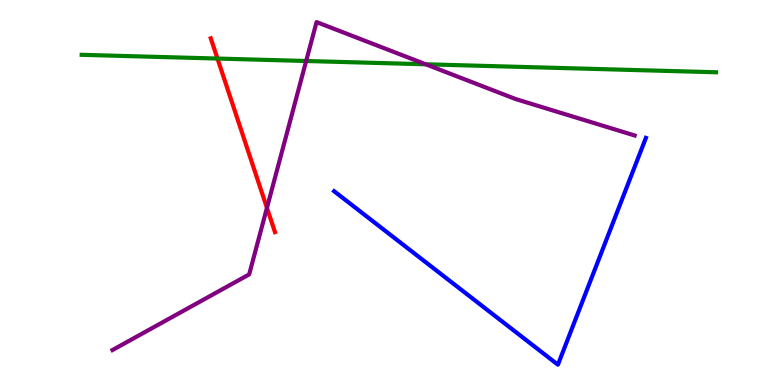[{'lines': ['blue', 'red'], 'intersections': []}, {'lines': ['green', 'red'], 'intersections': [{'x': 2.81, 'y': 8.48}]}, {'lines': ['purple', 'red'], 'intersections': [{'x': 3.44, 'y': 4.6}]}, {'lines': ['blue', 'green'], 'intersections': []}, {'lines': ['blue', 'purple'], 'intersections': []}, {'lines': ['green', 'purple'], 'intersections': [{'x': 3.95, 'y': 8.42}, {'x': 5.49, 'y': 8.33}]}]